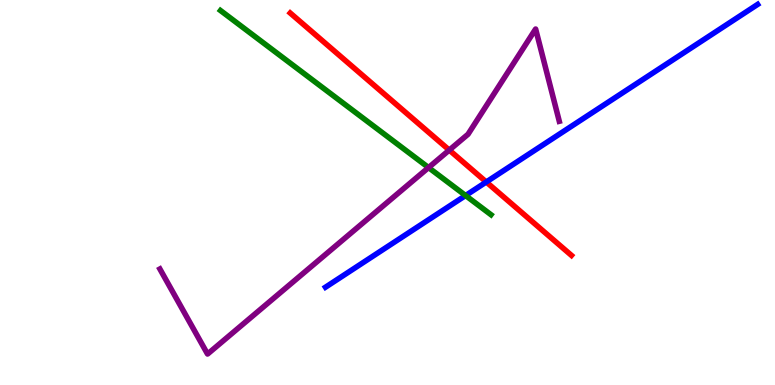[{'lines': ['blue', 'red'], 'intersections': [{'x': 6.27, 'y': 5.27}]}, {'lines': ['green', 'red'], 'intersections': []}, {'lines': ['purple', 'red'], 'intersections': [{'x': 5.8, 'y': 6.1}]}, {'lines': ['blue', 'green'], 'intersections': [{'x': 6.01, 'y': 4.92}]}, {'lines': ['blue', 'purple'], 'intersections': []}, {'lines': ['green', 'purple'], 'intersections': [{'x': 5.53, 'y': 5.65}]}]